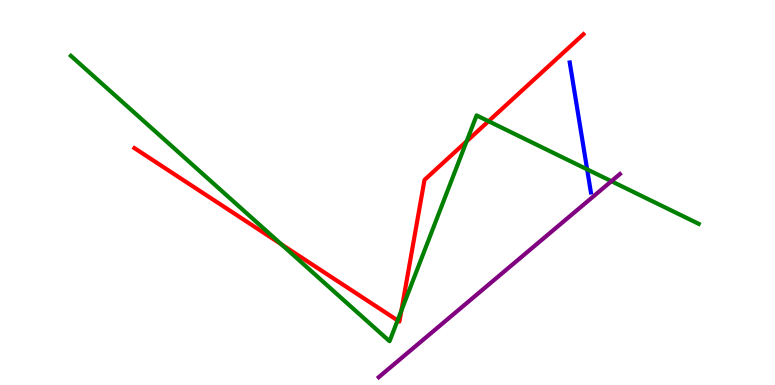[{'lines': ['blue', 'red'], 'intersections': []}, {'lines': ['green', 'red'], 'intersections': [{'x': 3.63, 'y': 3.66}, {'x': 5.13, 'y': 1.68}, {'x': 5.18, 'y': 1.93}, {'x': 6.02, 'y': 6.33}, {'x': 6.3, 'y': 6.85}]}, {'lines': ['purple', 'red'], 'intersections': []}, {'lines': ['blue', 'green'], 'intersections': [{'x': 7.58, 'y': 5.6}]}, {'lines': ['blue', 'purple'], 'intersections': []}, {'lines': ['green', 'purple'], 'intersections': [{'x': 7.89, 'y': 5.29}]}]